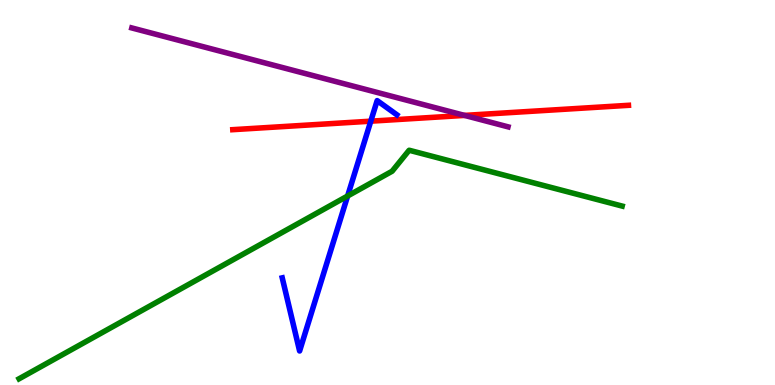[{'lines': ['blue', 'red'], 'intersections': [{'x': 4.78, 'y': 6.85}]}, {'lines': ['green', 'red'], 'intersections': []}, {'lines': ['purple', 'red'], 'intersections': [{'x': 5.99, 'y': 7.0}]}, {'lines': ['blue', 'green'], 'intersections': [{'x': 4.49, 'y': 4.91}]}, {'lines': ['blue', 'purple'], 'intersections': []}, {'lines': ['green', 'purple'], 'intersections': []}]